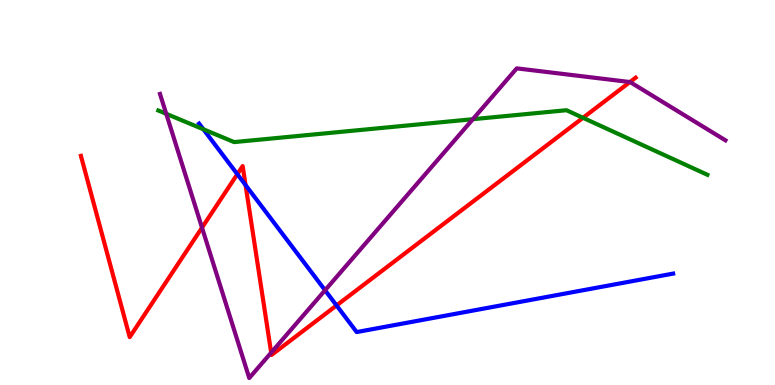[{'lines': ['blue', 'red'], 'intersections': [{'x': 3.06, 'y': 5.48}, {'x': 3.17, 'y': 5.19}, {'x': 4.34, 'y': 2.07}]}, {'lines': ['green', 'red'], 'intersections': [{'x': 7.52, 'y': 6.94}]}, {'lines': ['purple', 'red'], 'intersections': [{'x': 2.61, 'y': 4.09}, {'x': 3.5, 'y': 0.84}, {'x': 8.13, 'y': 7.87}]}, {'lines': ['blue', 'green'], 'intersections': [{'x': 2.62, 'y': 6.64}]}, {'lines': ['blue', 'purple'], 'intersections': [{'x': 4.19, 'y': 2.46}]}, {'lines': ['green', 'purple'], 'intersections': [{'x': 2.15, 'y': 7.04}, {'x': 6.1, 'y': 6.9}]}]